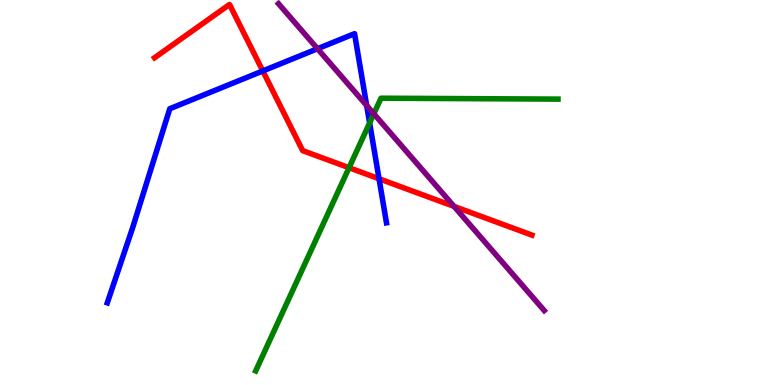[{'lines': ['blue', 'red'], 'intersections': [{'x': 3.39, 'y': 8.16}, {'x': 4.89, 'y': 5.36}]}, {'lines': ['green', 'red'], 'intersections': [{'x': 4.5, 'y': 5.64}]}, {'lines': ['purple', 'red'], 'intersections': [{'x': 5.86, 'y': 4.64}]}, {'lines': ['blue', 'green'], 'intersections': [{'x': 4.77, 'y': 6.81}]}, {'lines': ['blue', 'purple'], 'intersections': [{'x': 4.1, 'y': 8.73}, {'x': 4.73, 'y': 7.26}]}, {'lines': ['green', 'purple'], 'intersections': [{'x': 4.82, 'y': 7.04}]}]